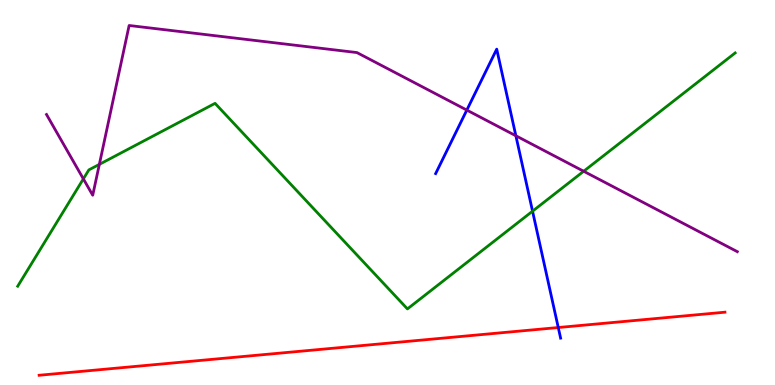[{'lines': ['blue', 'red'], 'intersections': [{'x': 7.2, 'y': 1.49}]}, {'lines': ['green', 'red'], 'intersections': []}, {'lines': ['purple', 'red'], 'intersections': []}, {'lines': ['blue', 'green'], 'intersections': [{'x': 6.87, 'y': 4.51}]}, {'lines': ['blue', 'purple'], 'intersections': [{'x': 6.02, 'y': 7.14}, {'x': 6.66, 'y': 6.47}]}, {'lines': ['green', 'purple'], 'intersections': [{'x': 1.08, 'y': 5.35}, {'x': 1.28, 'y': 5.73}, {'x': 7.53, 'y': 5.55}]}]